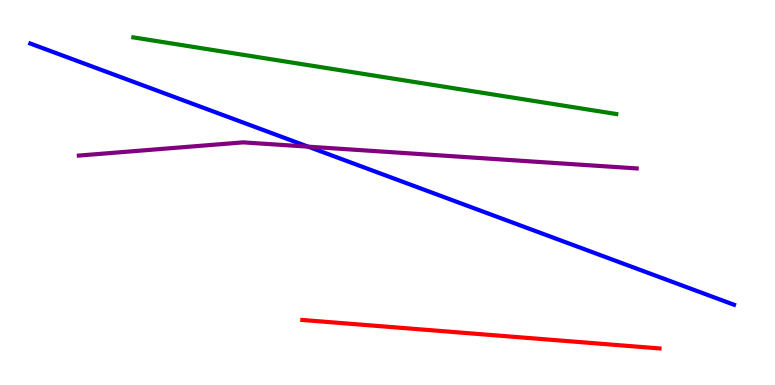[{'lines': ['blue', 'red'], 'intersections': []}, {'lines': ['green', 'red'], 'intersections': []}, {'lines': ['purple', 'red'], 'intersections': []}, {'lines': ['blue', 'green'], 'intersections': []}, {'lines': ['blue', 'purple'], 'intersections': [{'x': 3.98, 'y': 6.19}]}, {'lines': ['green', 'purple'], 'intersections': []}]